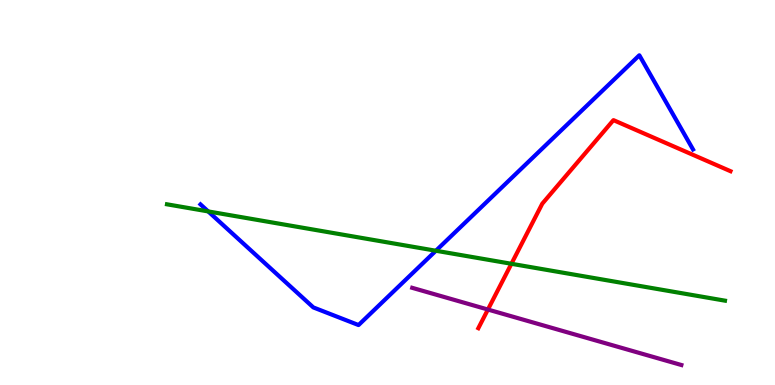[{'lines': ['blue', 'red'], 'intersections': []}, {'lines': ['green', 'red'], 'intersections': [{'x': 6.6, 'y': 3.15}]}, {'lines': ['purple', 'red'], 'intersections': [{'x': 6.3, 'y': 1.96}]}, {'lines': ['blue', 'green'], 'intersections': [{'x': 2.69, 'y': 4.51}, {'x': 5.62, 'y': 3.49}]}, {'lines': ['blue', 'purple'], 'intersections': []}, {'lines': ['green', 'purple'], 'intersections': []}]